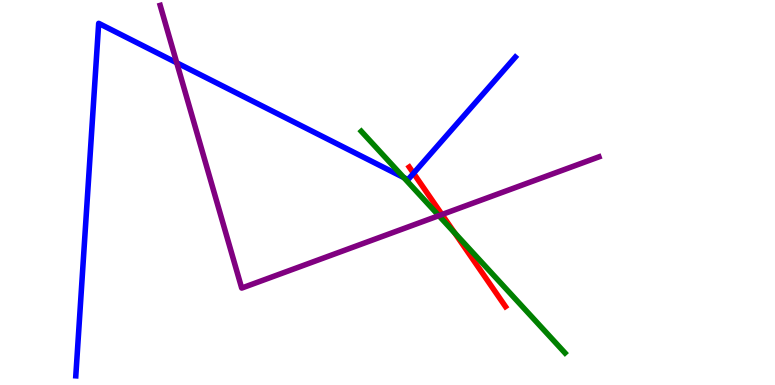[{'lines': ['blue', 'red'], 'intersections': [{'x': 5.34, 'y': 5.5}]}, {'lines': ['green', 'red'], 'intersections': [{'x': 5.87, 'y': 3.95}]}, {'lines': ['purple', 'red'], 'intersections': [{'x': 5.7, 'y': 4.43}]}, {'lines': ['blue', 'green'], 'intersections': [{'x': 5.21, 'y': 5.39}]}, {'lines': ['blue', 'purple'], 'intersections': [{'x': 2.28, 'y': 8.37}]}, {'lines': ['green', 'purple'], 'intersections': [{'x': 5.66, 'y': 4.4}]}]